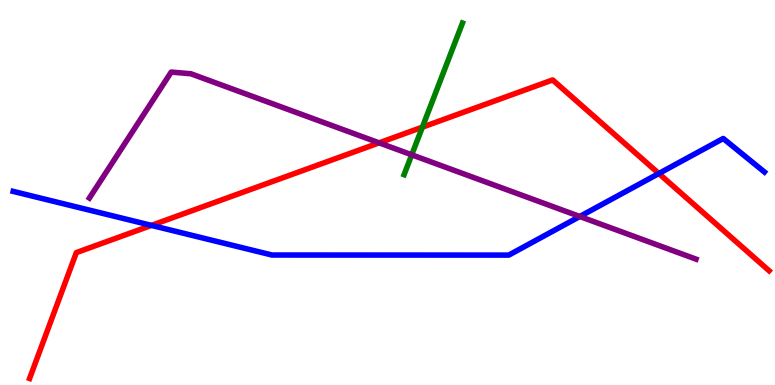[{'lines': ['blue', 'red'], 'intersections': [{'x': 1.95, 'y': 4.15}, {'x': 8.5, 'y': 5.49}]}, {'lines': ['green', 'red'], 'intersections': [{'x': 5.45, 'y': 6.7}]}, {'lines': ['purple', 'red'], 'intersections': [{'x': 4.89, 'y': 6.29}]}, {'lines': ['blue', 'green'], 'intersections': []}, {'lines': ['blue', 'purple'], 'intersections': [{'x': 7.48, 'y': 4.38}]}, {'lines': ['green', 'purple'], 'intersections': [{'x': 5.31, 'y': 5.98}]}]